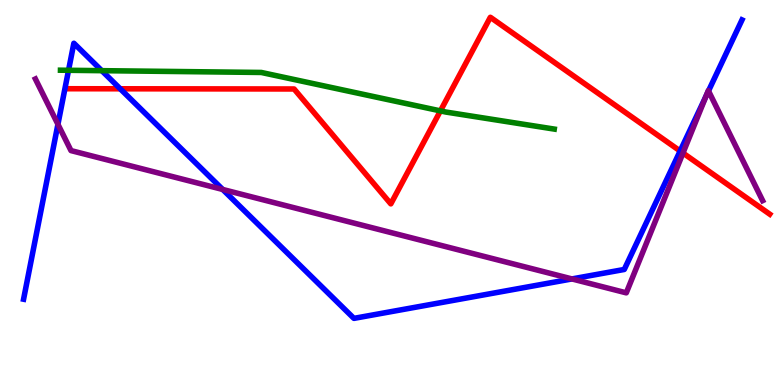[{'lines': ['blue', 'red'], 'intersections': [{'x': 1.55, 'y': 7.69}, {'x': 8.78, 'y': 6.08}]}, {'lines': ['green', 'red'], 'intersections': [{'x': 5.68, 'y': 7.12}]}, {'lines': ['purple', 'red'], 'intersections': [{'x': 8.81, 'y': 6.03}]}, {'lines': ['blue', 'green'], 'intersections': [{'x': 0.884, 'y': 8.17}, {'x': 1.31, 'y': 8.16}]}, {'lines': ['blue', 'purple'], 'intersections': [{'x': 0.747, 'y': 6.77}, {'x': 2.87, 'y': 5.08}, {'x': 7.38, 'y': 2.76}, {'x': 9.11, 'y': 7.5}, {'x': 9.14, 'y': 7.64}]}, {'lines': ['green', 'purple'], 'intersections': []}]